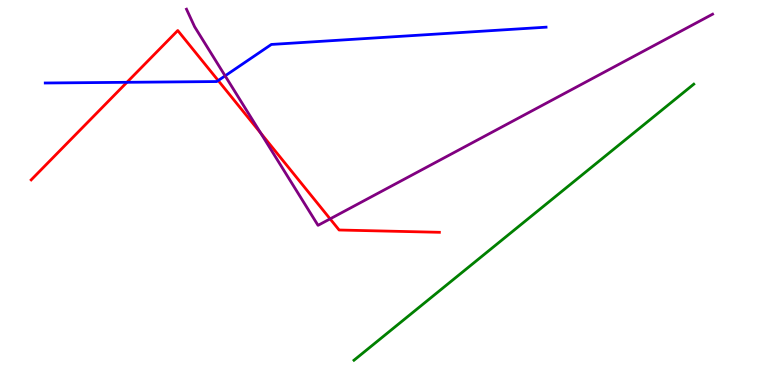[{'lines': ['blue', 'red'], 'intersections': [{'x': 1.64, 'y': 7.86}, {'x': 2.82, 'y': 7.91}]}, {'lines': ['green', 'red'], 'intersections': []}, {'lines': ['purple', 'red'], 'intersections': [{'x': 3.36, 'y': 6.54}, {'x': 4.26, 'y': 4.31}]}, {'lines': ['blue', 'green'], 'intersections': []}, {'lines': ['blue', 'purple'], 'intersections': [{'x': 2.9, 'y': 8.03}]}, {'lines': ['green', 'purple'], 'intersections': []}]